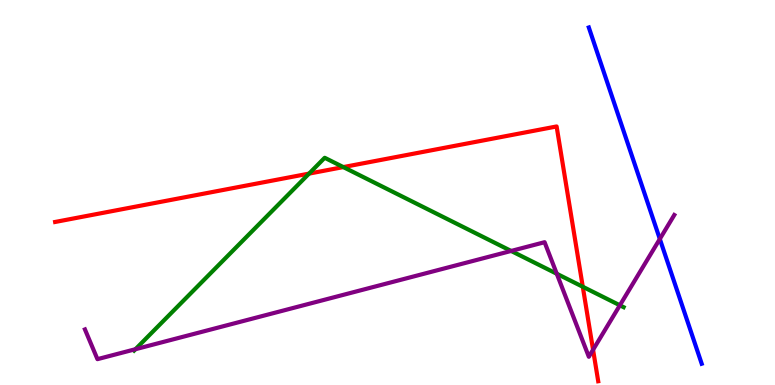[{'lines': ['blue', 'red'], 'intersections': []}, {'lines': ['green', 'red'], 'intersections': [{'x': 3.99, 'y': 5.49}, {'x': 4.43, 'y': 5.66}, {'x': 7.52, 'y': 2.55}]}, {'lines': ['purple', 'red'], 'intersections': [{'x': 7.65, 'y': 0.915}]}, {'lines': ['blue', 'green'], 'intersections': []}, {'lines': ['blue', 'purple'], 'intersections': [{'x': 8.51, 'y': 3.79}]}, {'lines': ['green', 'purple'], 'intersections': [{'x': 1.75, 'y': 0.929}, {'x': 6.6, 'y': 3.48}, {'x': 7.18, 'y': 2.89}, {'x': 8.0, 'y': 2.07}]}]